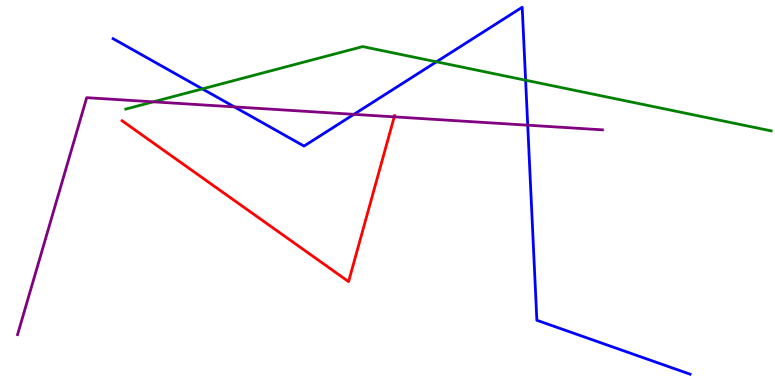[{'lines': ['blue', 'red'], 'intersections': []}, {'lines': ['green', 'red'], 'intersections': []}, {'lines': ['purple', 'red'], 'intersections': [{'x': 5.09, 'y': 6.96}]}, {'lines': ['blue', 'green'], 'intersections': [{'x': 2.61, 'y': 7.69}, {'x': 5.63, 'y': 8.39}, {'x': 6.78, 'y': 7.92}]}, {'lines': ['blue', 'purple'], 'intersections': [{'x': 3.02, 'y': 7.22}, {'x': 4.57, 'y': 7.03}, {'x': 6.81, 'y': 6.75}]}, {'lines': ['green', 'purple'], 'intersections': [{'x': 1.98, 'y': 7.36}]}]